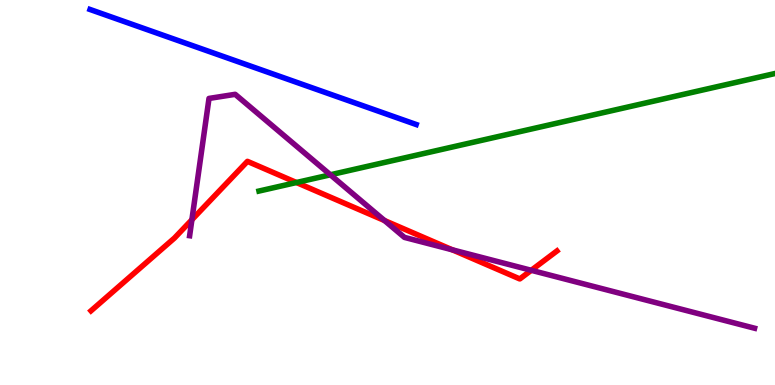[{'lines': ['blue', 'red'], 'intersections': []}, {'lines': ['green', 'red'], 'intersections': [{'x': 3.83, 'y': 5.26}]}, {'lines': ['purple', 'red'], 'intersections': [{'x': 2.48, 'y': 4.29}, {'x': 4.96, 'y': 4.27}, {'x': 5.84, 'y': 3.51}, {'x': 6.86, 'y': 2.98}]}, {'lines': ['blue', 'green'], 'intersections': []}, {'lines': ['blue', 'purple'], 'intersections': []}, {'lines': ['green', 'purple'], 'intersections': [{'x': 4.26, 'y': 5.46}]}]